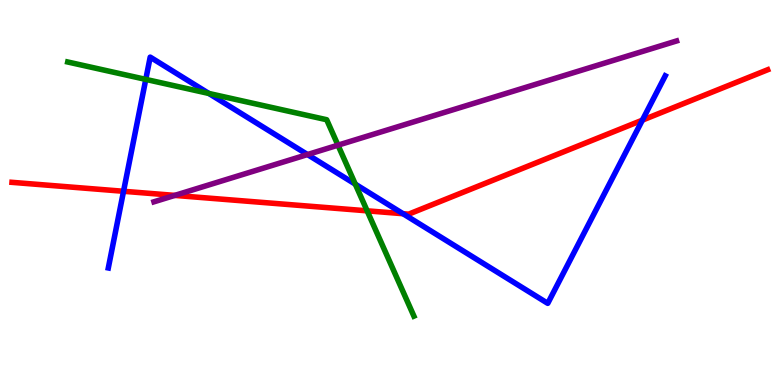[{'lines': ['blue', 'red'], 'intersections': [{'x': 1.59, 'y': 5.03}, {'x': 5.2, 'y': 4.45}, {'x': 8.29, 'y': 6.88}]}, {'lines': ['green', 'red'], 'intersections': [{'x': 4.74, 'y': 4.52}]}, {'lines': ['purple', 'red'], 'intersections': [{'x': 2.26, 'y': 4.92}]}, {'lines': ['blue', 'green'], 'intersections': [{'x': 1.88, 'y': 7.94}, {'x': 2.69, 'y': 7.57}, {'x': 4.58, 'y': 5.22}]}, {'lines': ['blue', 'purple'], 'intersections': [{'x': 3.97, 'y': 5.99}]}, {'lines': ['green', 'purple'], 'intersections': [{'x': 4.36, 'y': 6.23}]}]